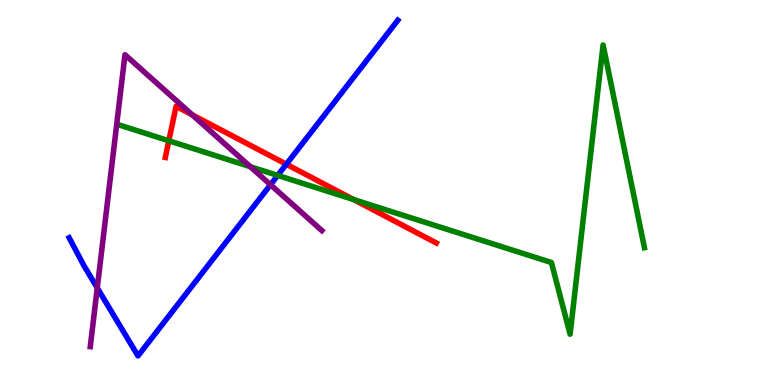[{'lines': ['blue', 'red'], 'intersections': [{'x': 3.69, 'y': 5.73}]}, {'lines': ['green', 'red'], 'intersections': [{'x': 2.18, 'y': 6.34}, {'x': 4.56, 'y': 4.82}]}, {'lines': ['purple', 'red'], 'intersections': [{'x': 2.48, 'y': 7.02}]}, {'lines': ['blue', 'green'], 'intersections': [{'x': 3.58, 'y': 5.44}]}, {'lines': ['blue', 'purple'], 'intersections': [{'x': 1.25, 'y': 2.52}, {'x': 3.49, 'y': 5.2}]}, {'lines': ['green', 'purple'], 'intersections': [{'x': 3.23, 'y': 5.67}]}]